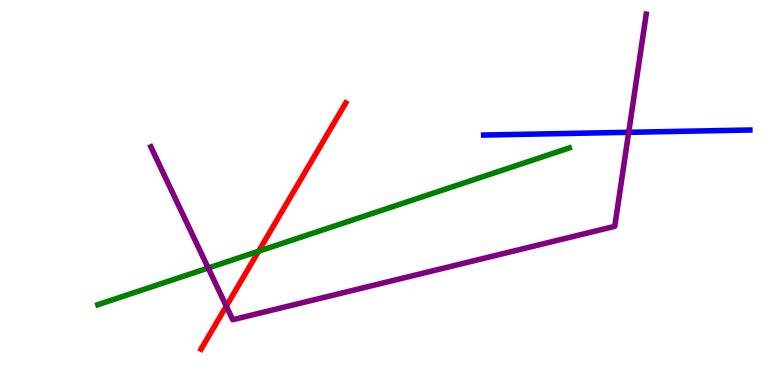[{'lines': ['blue', 'red'], 'intersections': []}, {'lines': ['green', 'red'], 'intersections': [{'x': 3.34, 'y': 3.47}]}, {'lines': ['purple', 'red'], 'intersections': [{'x': 2.92, 'y': 2.05}]}, {'lines': ['blue', 'green'], 'intersections': []}, {'lines': ['blue', 'purple'], 'intersections': [{'x': 8.11, 'y': 6.56}]}, {'lines': ['green', 'purple'], 'intersections': [{'x': 2.69, 'y': 3.04}]}]